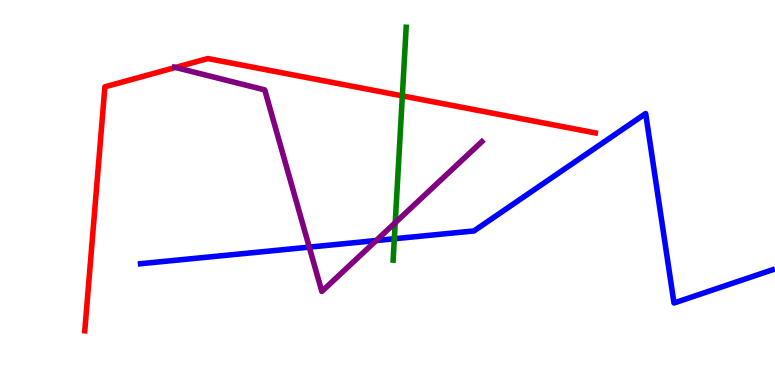[{'lines': ['blue', 'red'], 'intersections': []}, {'lines': ['green', 'red'], 'intersections': [{'x': 5.19, 'y': 7.51}]}, {'lines': ['purple', 'red'], 'intersections': [{'x': 2.26, 'y': 8.25}]}, {'lines': ['blue', 'green'], 'intersections': [{'x': 5.09, 'y': 3.8}]}, {'lines': ['blue', 'purple'], 'intersections': [{'x': 3.99, 'y': 3.58}, {'x': 4.85, 'y': 3.75}]}, {'lines': ['green', 'purple'], 'intersections': [{'x': 5.1, 'y': 4.21}]}]